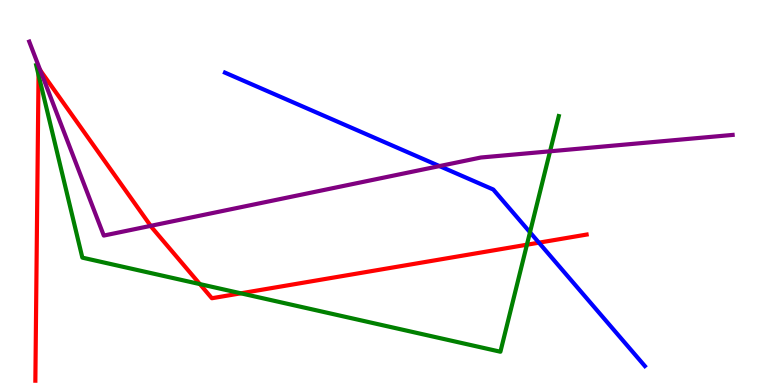[{'lines': ['blue', 'red'], 'intersections': [{'x': 6.95, 'y': 3.7}]}, {'lines': ['green', 'red'], 'intersections': [{'x': 0.497, 'y': 8.06}, {'x': 2.58, 'y': 2.62}, {'x': 3.11, 'y': 2.38}, {'x': 6.8, 'y': 3.64}]}, {'lines': ['purple', 'red'], 'intersections': [{'x': 0.52, 'y': 8.17}, {'x': 1.94, 'y': 4.13}]}, {'lines': ['blue', 'green'], 'intersections': [{'x': 6.84, 'y': 3.97}]}, {'lines': ['blue', 'purple'], 'intersections': [{'x': 5.67, 'y': 5.69}]}, {'lines': ['green', 'purple'], 'intersections': [{'x': 7.1, 'y': 6.07}]}]